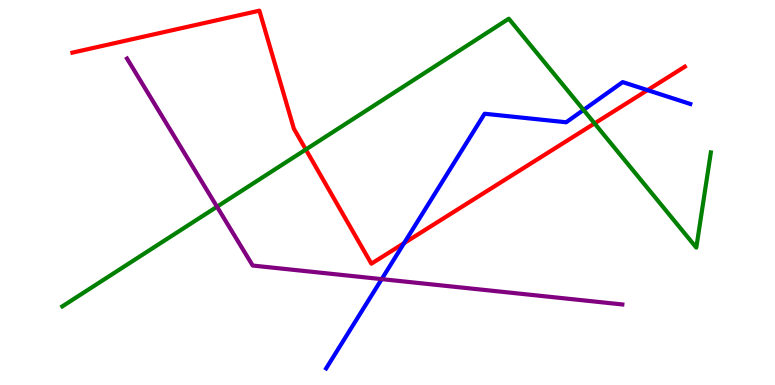[{'lines': ['blue', 'red'], 'intersections': [{'x': 5.21, 'y': 3.69}, {'x': 8.36, 'y': 7.66}]}, {'lines': ['green', 'red'], 'intersections': [{'x': 3.95, 'y': 6.12}, {'x': 7.67, 'y': 6.79}]}, {'lines': ['purple', 'red'], 'intersections': []}, {'lines': ['blue', 'green'], 'intersections': [{'x': 7.53, 'y': 7.14}]}, {'lines': ['blue', 'purple'], 'intersections': [{'x': 4.93, 'y': 2.75}]}, {'lines': ['green', 'purple'], 'intersections': [{'x': 2.8, 'y': 4.63}]}]